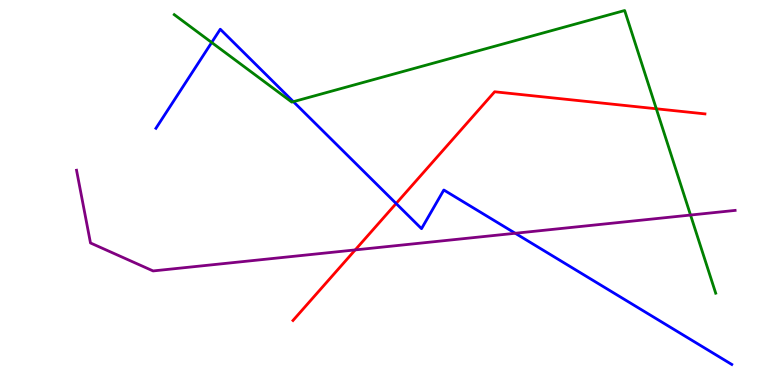[{'lines': ['blue', 'red'], 'intersections': [{'x': 5.11, 'y': 4.71}]}, {'lines': ['green', 'red'], 'intersections': [{'x': 8.47, 'y': 7.17}]}, {'lines': ['purple', 'red'], 'intersections': [{'x': 4.58, 'y': 3.51}]}, {'lines': ['blue', 'green'], 'intersections': [{'x': 2.73, 'y': 8.9}, {'x': 3.79, 'y': 7.36}]}, {'lines': ['blue', 'purple'], 'intersections': [{'x': 6.65, 'y': 3.94}]}, {'lines': ['green', 'purple'], 'intersections': [{'x': 8.91, 'y': 4.41}]}]